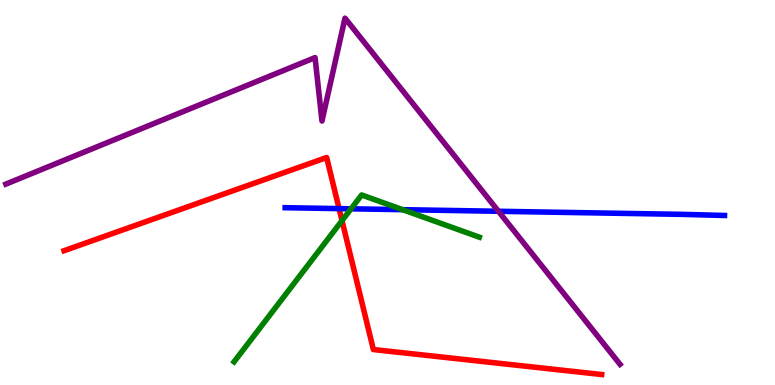[{'lines': ['blue', 'red'], 'intersections': [{'x': 4.38, 'y': 4.58}]}, {'lines': ['green', 'red'], 'intersections': [{'x': 4.41, 'y': 4.27}]}, {'lines': ['purple', 'red'], 'intersections': []}, {'lines': ['blue', 'green'], 'intersections': [{'x': 4.53, 'y': 4.58}, {'x': 5.2, 'y': 4.55}]}, {'lines': ['blue', 'purple'], 'intersections': [{'x': 6.43, 'y': 4.51}]}, {'lines': ['green', 'purple'], 'intersections': []}]